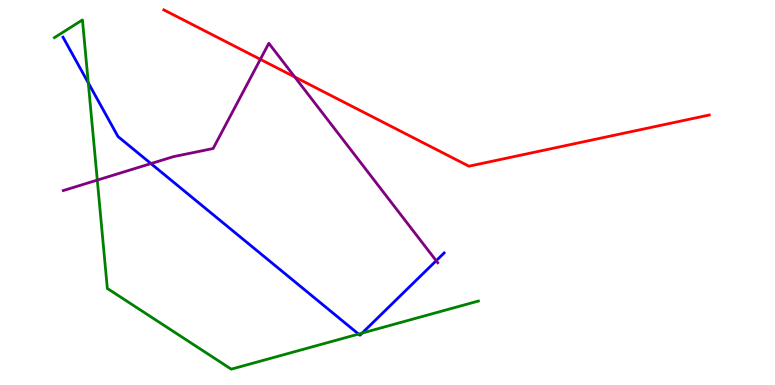[{'lines': ['blue', 'red'], 'intersections': []}, {'lines': ['green', 'red'], 'intersections': []}, {'lines': ['purple', 'red'], 'intersections': [{'x': 3.36, 'y': 8.46}, {'x': 3.8, 'y': 8.0}]}, {'lines': ['blue', 'green'], 'intersections': [{'x': 1.14, 'y': 7.85}, {'x': 4.63, 'y': 1.32}, {'x': 4.67, 'y': 1.35}]}, {'lines': ['blue', 'purple'], 'intersections': [{'x': 1.95, 'y': 5.75}, {'x': 5.63, 'y': 3.23}]}, {'lines': ['green', 'purple'], 'intersections': [{'x': 1.26, 'y': 5.32}]}]